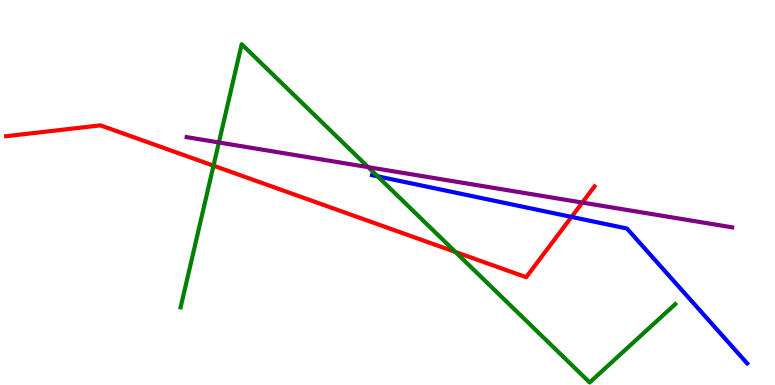[{'lines': ['blue', 'red'], 'intersections': [{'x': 7.37, 'y': 4.37}]}, {'lines': ['green', 'red'], 'intersections': [{'x': 2.75, 'y': 5.7}, {'x': 5.88, 'y': 3.46}]}, {'lines': ['purple', 'red'], 'intersections': [{'x': 7.51, 'y': 4.74}]}, {'lines': ['blue', 'green'], 'intersections': [{'x': 4.87, 'y': 5.42}]}, {'lines': ['blue', 'purple'], 'intersections': []}, {'lines': ['green', 'purple'], 'intersections': [{'x': 2.82, 'y': 6.3}, {'x': 4.75, 'y': 5.66}]}]